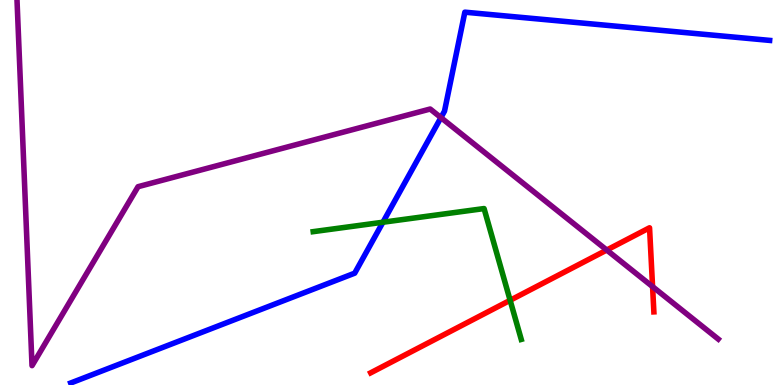[{'lines': ['blue', 'red'], 'intersections': []}, {'lines': ['green', 'red'], 'intersections': [{'x': 6.58, 'y': 2.2}]}, {'lines': ['purple', 'red'], 'intersections': [{'x': 7.83, 'y': 3.51}, {'x': 8.42, 'y': 2.55}]}, {'lines': ['blue', 'green'], 'intersections': [{'x': 4.94, 'y': 4.23}]}, {'lines': ['blue', 'purple'], 'intersections': [{'x': 5.69, 'y': 6.95}]}, {'lines': ['green', 'purple'], 'intersections': []}]